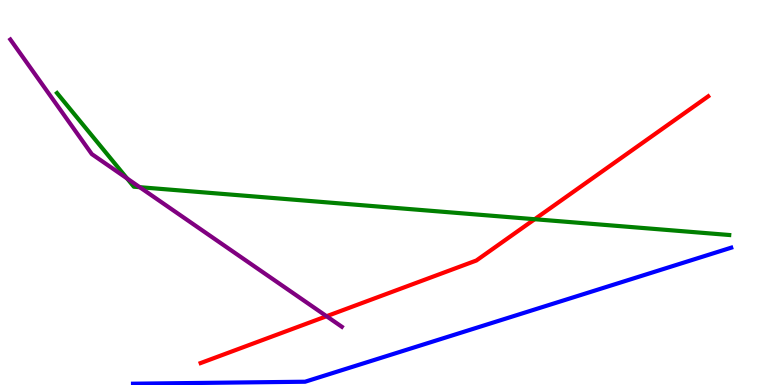[{'lines': ['blue', 'red'], 'intersections': []}, {'lines': ['green', 'red'], 'intersections': [{'x': 6.9, 'y': 4.31}]}, {'lines': ['purple', 'red'], 'intersections': [{'x': 4.21, 'y': 1.79}]}, {'lines': ['blue', 'green'], 'intersections': []}, {'lines': ['blue', 'purple'], 'intersections': []}, {'lines': ['green', 'purple'], 'intersections': [{'x': 1.64, 'y': 5.37}, {'x': 1.8, 'y': 5.14}]}]